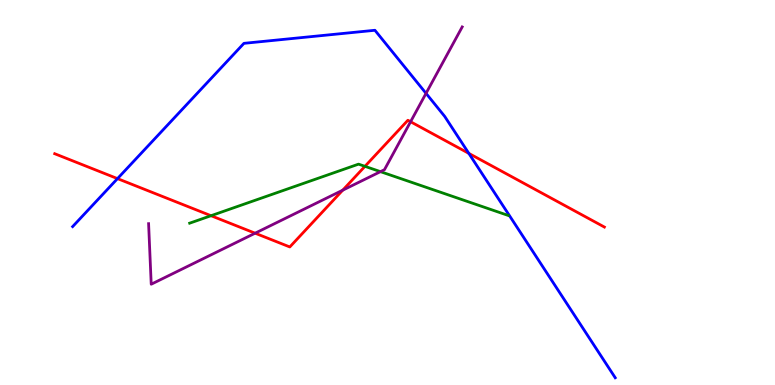[{'lines': ['blue', 'red'], 'intersections': [{'x': 1.52, 'y': 5.36}, {'x': 6.05, 'y': 6.02}]}, {'lines': ['green', 'red'], 'intersections': [{'x': 2.72, 'y': 4.4}, {'x': 4.71, 'y': 5.68}]}, {'lines': ['purple', 'red'], 'intersections': [{'x': 3.29, 'y': 3.94}, {'x': 4.42, 'y': 5.06}, {'x': 5.3, 'y': 6.84}]}, {'lines': ['blue', 'green'], 'intersections': []}, {'lines': ['blue', 'purple'], 'intersections': [{'x': 5.5, 'y': 7.58}]}, {'lines': ['green', 'purple'], 'intersections': [{'x': 4.91, 'y': 5.54}]}]